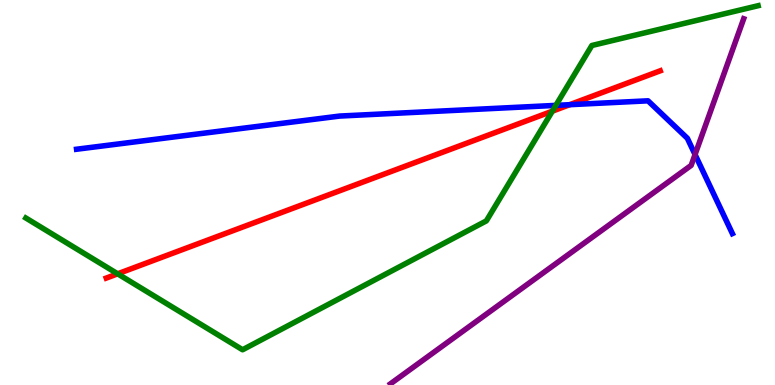[{'lines': ['blue', 'red'], 'intersections': [{'x': 7.35, 'y': 7.28}]}, {'lines': ['green', 'red'], 'intersections': [{'x': 1.52, 'y': 2.89}, {'x': 7.13, 'y': 7.11}]}, {'lines': ['purple', 'red'], 'intersections': []}, {'lines': ['blue', 'green'], 'intersections': [{'x': 7.17, 'y': 7.26}]}, {'lines': ['blue', 'purple'], 'intersections': [{'x': 8.97, 'y': 5.99}]}, {'lines': ['green', 'purple'], 'intersections': []}]